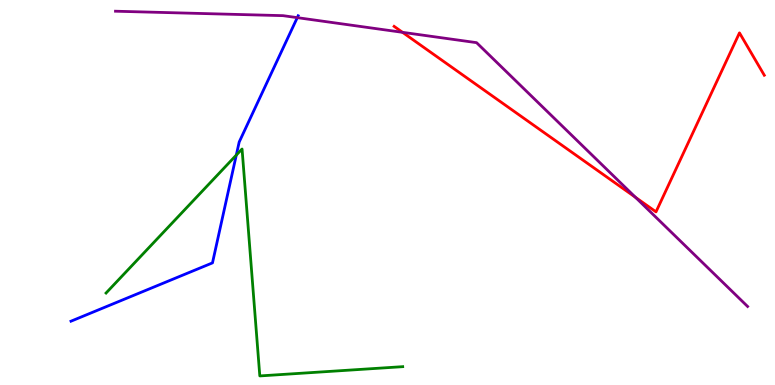[{'lines': ['blue', 'red'], 'intersections': []}, {'lines': ['green', 'red'], 'intersections': []}, {'lines': ['purple', 'red'], 'intersections': [{'x': 5.19, 'y': 9.16}, {'x': 8.2, 'y': 4.88}]}, {'lines': ['blue', 'green'], 'intersections': [{'x': 3.05, 'y': 5.97}]}, {'lines': ['blue', 'purple'], 'intersections': [{'x': 3.84, 'y': 9.54}]}, {'lines': ['green', 'purple'], 'intersections': []}]